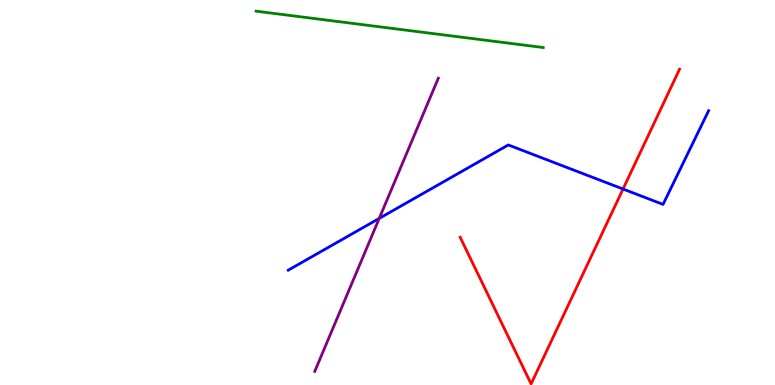[{'lines': ['blue', 'red'], 'intersections': [{'x': 8.04, 'y': 5.09}]}, {'lines': ['green', 'red'], 'intersections': []}, {'lines': ['purple', 'red'], 'intersections': []}, {'lines': ['blue', 'green'], 'intersections': []}, {'lines': ['blue', 'purple'], 'intersections': [{'x': 4.89, 'y': 4.33}]}, {'lines': ['green', 'purple'], 'intersections': []}]